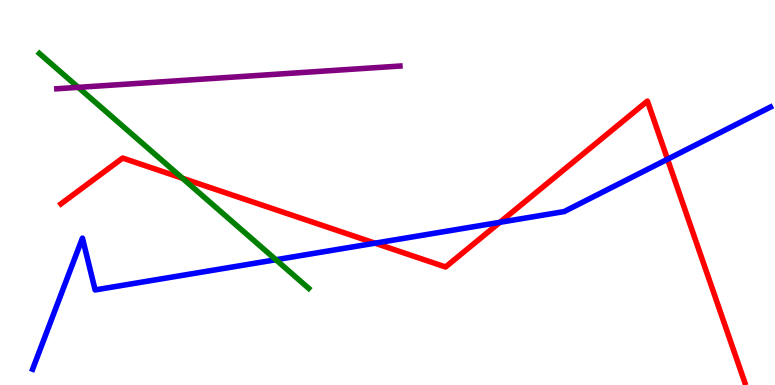[{'lines': ['blue', 'red'], 'intersections': [{'x': 4.84, 'y': 3.68}, {'x': 6.45, 'y': 4.23}, {'x': 8.61, 'y': 5.86}]}, {'lines': ['green', 'red'], 'intersections': [{'x': 2.35, 'y': 5.37}]}, {'lines': ['purple', 'red'], 'intersections': []}, {'lines': ['blue', 'green'], 'intersections': [{'x': 3.56, 'y': 3.25}]}, {'lines': ['blue', 'purple'], 'intersections': []}, {'lines': ['green', 'purple'], 'intersections': [{'x': 1.01, 'y': 7.73}]}]